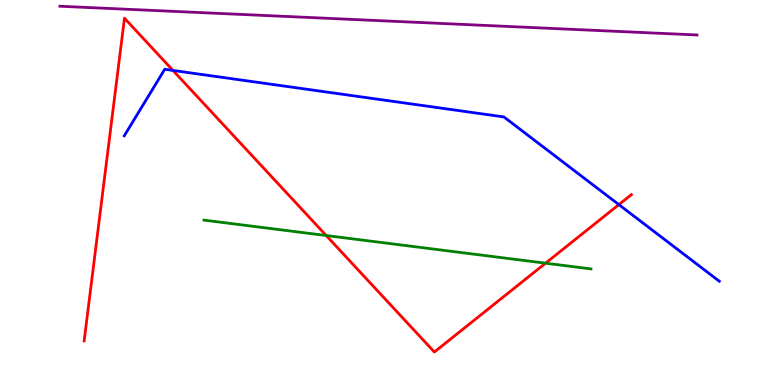[{'lines': ['blue', 'red'], 'intersections': [{'x': 2.23, 'y': 8.17}, {'x': 7.99, 'y': 4.69}]}, {'lines': ['green', 'red'], 'intersections': [{'x': 4.21, 'y': 3.88}, {'x': 7.04, 'y': 3.16}]}, {'lines': ['purple', 'red'], 'intersections': []}, {'lines': ['blue', 'green'], 'intersections': []}, {'lines': ['blue', 'purple'], 'intersections': []}, {'lines': ['green', 'purple'], 'intersections': []}]